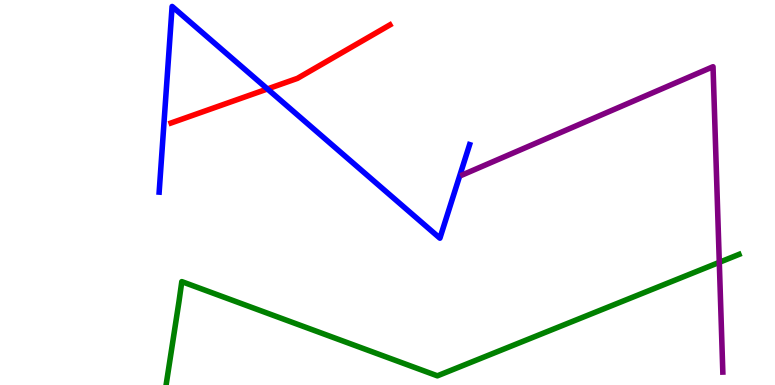[{'lines': ['blue', 'red'], 'intersections': [{'x': 3.45, 'y': 7.69}]}, {'lines': ['green', 'red'], 'intersections': []}, {'lines': ['purple', 'red'], 'intersections': []}, {'lines': ['blue', 'green'], 'intersections': []}, {'lines': ['blue', 'purple'], 'intersections': []}, {'lines': ['green', 'purple'], 'intersections': [{'x': 9.28, 'y': 3.19}]}]